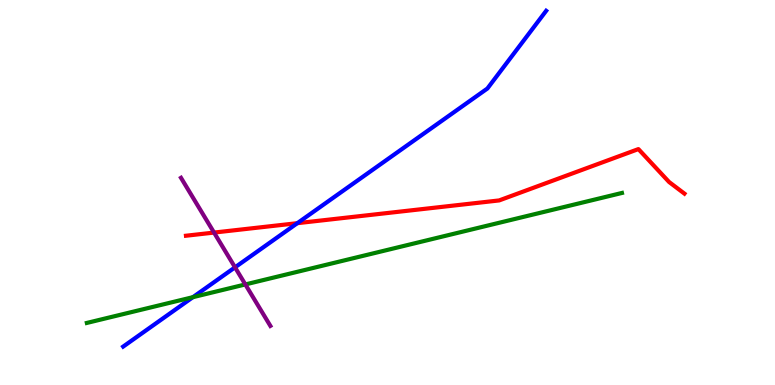[{'lines': ['blue', 'red'], 'intersections': [{'x': 3.84, 'y': 4.2}]}, {'lines': ['green', 'red'], 'intersections': []}, {'lines': ['purple', 'red'], 'intersections': [{'x': 2.76, 'y': 3.96}]}, {'lines': ['blue', 'green'], 'intersections': [{'x': 2.49, 'y': 2.28}]}, {'lines': ['blue', 'purple'], 'intersections': [{'x': 3.03, 'y': 3.06}]}, {'lines': ['green', 'purple'], 'intersections': [{'x': 3.17, 'y': 2.61}]}]